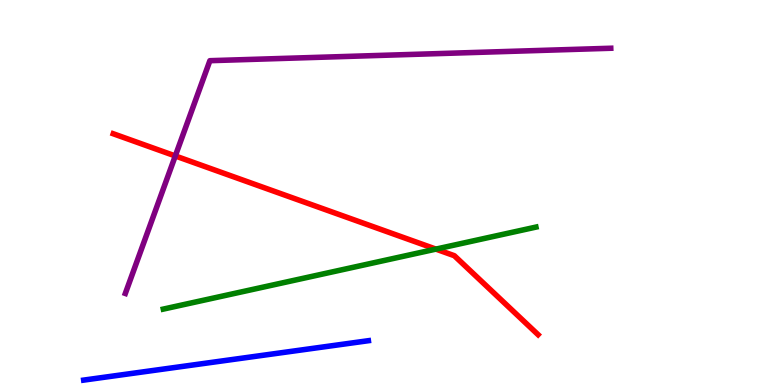[{'lines': ['blue', 'red'], 'intersections': []}, {'lines': ['green', 'red'], 'intersections': [{'x': 5.62, 'y': 3.53}]}, {'lines': ['purple', 'red'], 'intersections': [{'x': 2.26, 'y': 5.95}]}, {'lines': ['blue', 'green'], 'intersections': []}, {'lines': ['blue', 'purple'], 'intersections': []}, {'lines': ['green', 'purple'], 'intersections': []}]